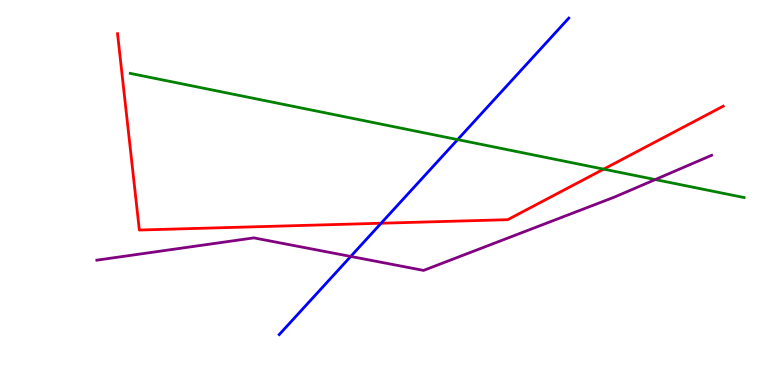[{'lines': ['blue', 'red'], 'intersections': [{'x': 4.92, 'y': 4.2}]}, {'lines': ['green', 'red'], 'intersections': [{'x': 7.79, 'y': 5.61}]}, {'lines': ['purple', 'red'], 'intersections': []}, {'lines': ['blue', 'green'], 'intersections': [{'x': 5.9, 'y': 6.37}]}, {'lines': ['blue', 'purple'], 'intersections': [{'x': 4.53, 'y': 3.34}]}, {'lines': ['green', 'purple'], 'intersections': [{'x': 8.45, 'y': 5.34}]}]